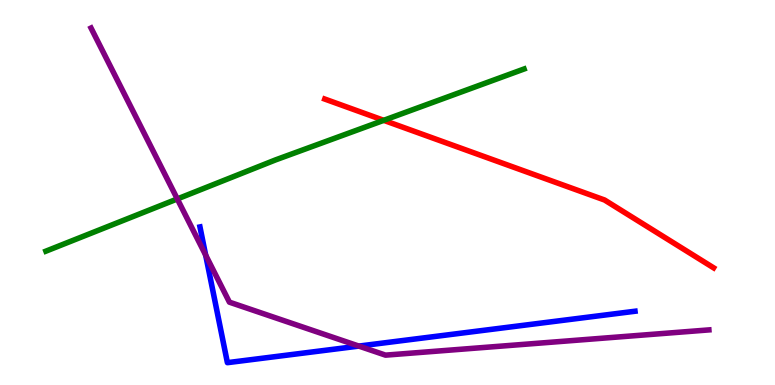[{'lines': ['blue', 'red'], 'intersections': []}, {'lines': ['green', 'red'], 'intersections': [{'x': 4.95, 'y': 6.87}]}, {'lines': ['purple', 'red'], 'intersections': []}, {'lines': ['blue', 'green'], 'intersections': []}, {'lines': ['blue', 'purple'], 'intersections': [{'x': 2.65, 'y': 3.37}, {'x': 4.63, 'y': 1.01}]}, {'lines': ['green', 'purple'], 'intersections': [{'x': 2.29, 'y': 4.83}]}]